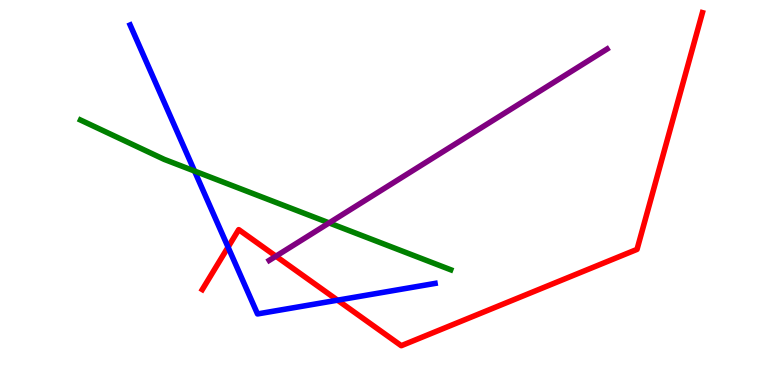[{'lines': ['blue', 'red'], 'intersections': [{'x': 2.94, 'y': 3.58}, {'x': 4.36, 'y': 2.2}]}, {'lines': ['green', 'red'], 'intersections': []}, {'lines': ['purple', 'red'], 'intersections': [{'x': 3.56, 'y': 3.35}]}, {'lines': ['blue', 'green'], 'intersections': [{'x': 2.51, 'y': 5.56}]}, {'lines': ['blue', 'purple'], 'intersections': []}, {'lines': ['green', 'purple'], 'intersections': [{'x': 4.25, 'y': 4.21}]}]